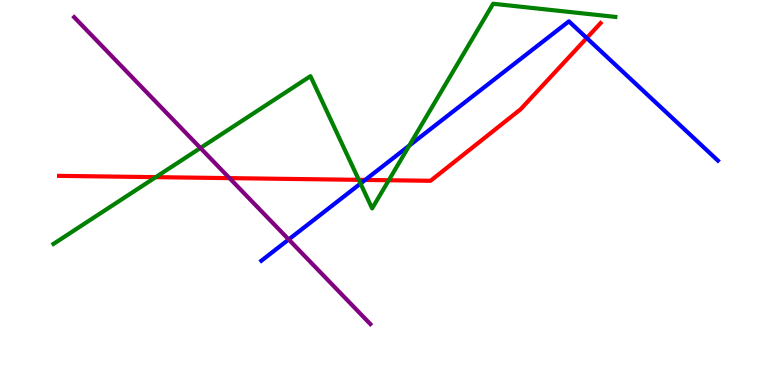[{'lines': ['blue', 'red'], 'intersections': [{'x': 4.71, 'y': 5.33}, {'x': 7.57, 'y': 9.01}]}, {'lines': ['green', 'red'], 'intersections': [{'x': 2.01, 'y': 5.4}, {'x': 4.63, 'y': 5.33}, {'x': 5.02, 'y': 5.32}]}, {'lines': ['purple', 'red'], 'intersections': [{'x': 2.96, 'y': 5.37}]}, {'lines': ['blue', 'green'], 'intersections': [{'x': 4.65, 'y': 5.23}, {'x': 5.28, 'y': 6.22}]}, {'lines': ['blue', 'purple'], 'intersections': [{'x': 3.73, 'y': 3.78}]}, {'lines': ['green', 'purple'], 'intersections': [{'x': 2.59, 'y': 6.16}]}]